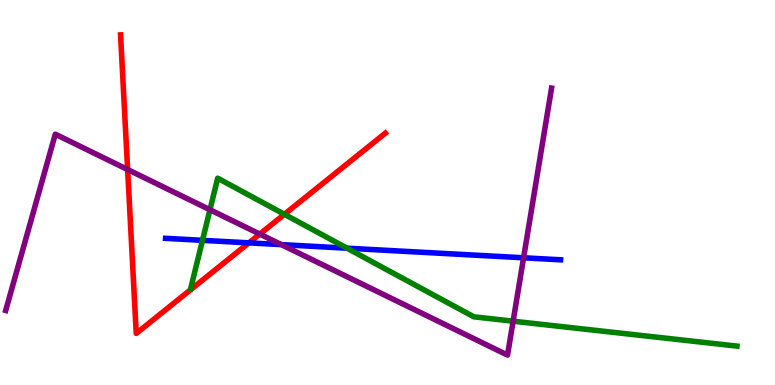[{'lines': ['blue', 'red'], 'intersections': [{'x': 3.21, 'y': 3.69}]}, {'lines': ['green', 'red'], 'intersections': [{'x': 3.67, 'y': 4.43}]}, {'lines': ['purple', 'red'], 'intersections': [{'x': 1.65, 'y': 5.6}, {'x': 3.35, 'y': 3.92}]}, {'lines': ['blue', 'green'], 'intersections': [{'x': 2.61, 'y': 3.76}, {'x': 4.48, 'y': 3.55}]}, {'lines': ['blue', 'purple'], 'intersections': [{'x': 3.63, 'y': 3.65}, {'x': 6.76, 'y': 3.3}]}, {'lines': ['green', 'purple'], 'intersections': [{'x': 2.71, 'y': 4.55}, {'x': 6.62, 'y': 1.66}]}]